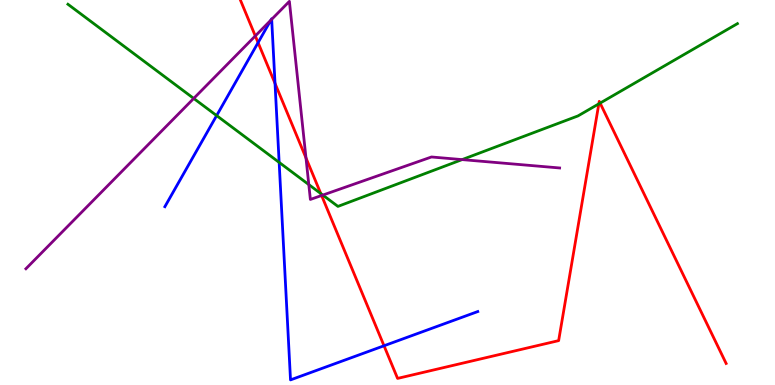[{'lines': ['blue', 'red'], 'intersections': [{'x': 3.33, 'y': 8.89}, {'x': 3.55, 'y': 7.83}, {'x': 4.96, 'y': 1.02}]}, {'lines': ['green', 'red'], 'intersections': [{'x': 4.14, 'y': 4.97}, {'x': 7.73, 'y': 7.3}, {'x': 7.74, 'y': 7.32}]}, {'lines': ['purple', 'red'], 'intersections': [{'x': 3.29, 'y': 9.07}, {'x': 3.95, 'y': 5.9}, {'x': 4.15, 'y': 4.92}]}, {'lines': ['blue', 'green'], 'intersections': [{'x': 2.8, 'y': 7.0}, {'x': 3.6, 'y': 5.78}]}, {'lines': ['blue', 'purple'], 'intersections': [{'x': 3.49, 'y': 9.48}, {'x': 3.51, 'y': 9.5}]}, {'lines': ['green', 'purple'], 'intersections': [{'x': 2.5, 'y': 7.44}, {'x': 3.98, 'y': 5.21}, {'x': 4.17, 'y': 4.93}, {'x': 5.96, 'y': 5.85}]}]